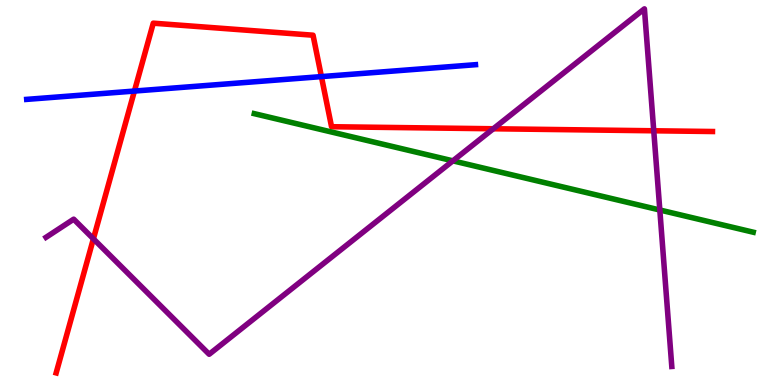[{'lines': ['blue', 'red'], 'intersections': [{'x': 1.73, 'y': 7.63}, {'x': 4.15, 'y': 8.01}]}, {'lines': ['green', 'red'], 'intersections': []}, {'lines': ['purple', 'red'], 'intersections': [{'x': 1.21, 'y': 3.8}, {'x': 6.37, 'y': 6.66}, {'x': 8.44, 'y': 6.6}]}, {'lines': ['blue', 'green'], 'intersections': []}, {'lines': ['blue', 'purple'], 'intersections': []}, {'lines': ['green', 'purple'], 'intersections': [{'x': 5.84, 'y': 5.82}, {'x': 8.51, 'y': 4.55}]}]